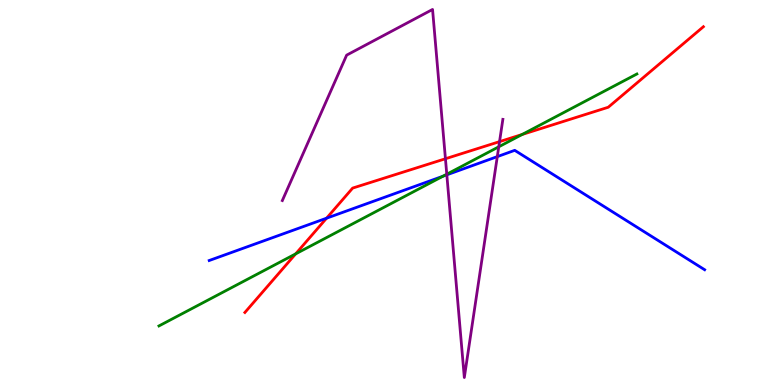[{'lines': ['blue', 'red'], 'intersections': [{'x': 4.21, 'y': 4.33}]}, {'lines': ['green', 'red'], 'intersections': [{'x': 3.81, 'y': 3.41}, {'x': 6.74, 'y': 6.51}]}, {'lines': ['purple', 'red'], 'intersections': [{'x': 5.75, 'y': 5.88}, {'x': 6.45, 'y': 6.32}]}, {'lines': ['blue', 'green'], 'intersections': [{'x': 5.72, 'y': 5.42}]}, {'lines': ['blue', 'purple'], 'intersections': [{'x': 5.77, 'y': 5.46}, {'x': 6.42, 'y': 5.93}]}, {'lines': ['green', 'purple'], 'intersections': [{'x': 5.76, 'y': 5.48}, {'x': 6.44, 'y': 6.19}]}]